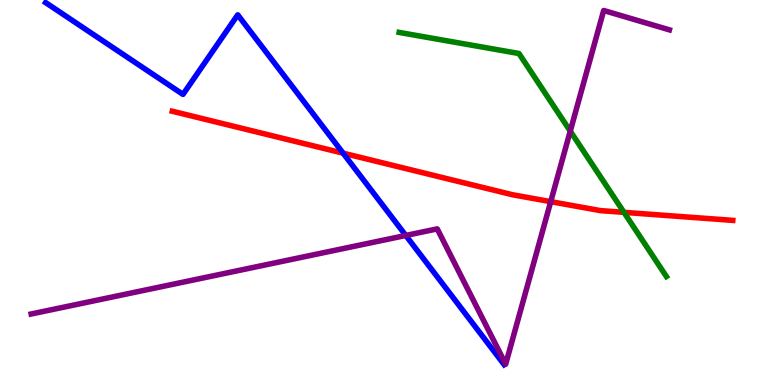[{'lines': ['blue', 'red'], 'intersections': [{'x': 4.43, 'y': 6.02}]}, {'lines': ['green', 'red'], 'intersections': [{'x': 8.05, 'y': 4.48}]}, {'lines': ['purple', 'red'], 'intersections': [{'x': 7.11, 'y': 4.76}]}, {'lines': ['blue', 'green'], 'intersections': []}, {'lines': ['blue', 'purple'], 'intersections': [{'x': 5.24, 'y': 3.88}]}, {'lines': ['green', 'purple'], 'intersections': [{'x': 7.36, 'y': 6.59}]}]